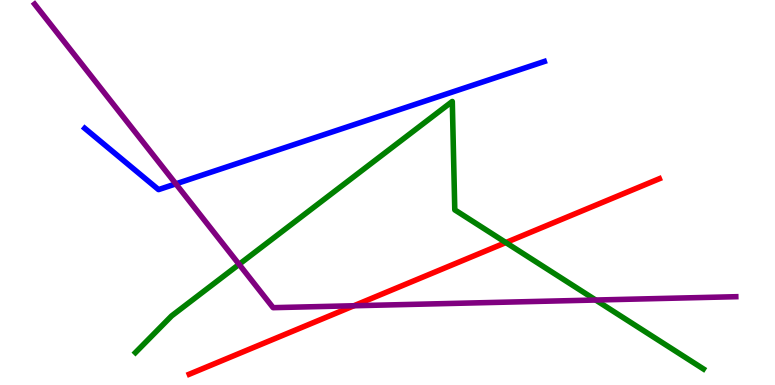[{'lines': ['blue', 'red'], 'intersections': []}, {'lines': ['green', 'red'], 'intersections': [{'x': 6.53, 'y': 3.7}]}, {'lines': ['purple', 'red'], 'intersections': [{'x': 4.57, 'y': 2.06}]}, {'lines': ['blue', 'green'], 'intersections': []}, {'lines': ['blue', 'purple'], 'intersections': [{'x': 2.27, 'y': 5.22}]}, {'lines': ['green', 'purple'], 'intersections': [{'x': 3.09, 'y': 3.13}, {'x': 7.69, 'y': 2.21}]}]